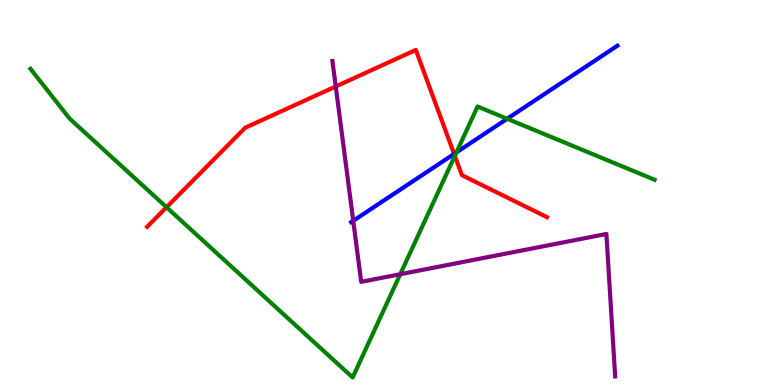[{'lines': ['blue', 'red'], 'intersections': [{'x': 5.86, 'y': 6.0}]}, {'lines': ['green', 'red'], 'intersections': [{'x': 2.15, 'y': 4.62}, {'x': 5.87, 'y': 5.95}]}, {'lines': ['purple', 'red'], 'intersections': [{'x': 4.33, 'y': 7.75}]}, {'lines': ['blue', 'green'], 'intersections': [{'x': 5.89, 'y': 6.04}, {'x': 6.54, 'y': 6.91}]}, {'lines': ['blue', 'purple'], 'intersections': [{'x': 4.56, 'y': 4.27}]}, {'lines': ['green', 'purple'], 'intersections': [{'x': 5.16, 'y': 2.88}]}]